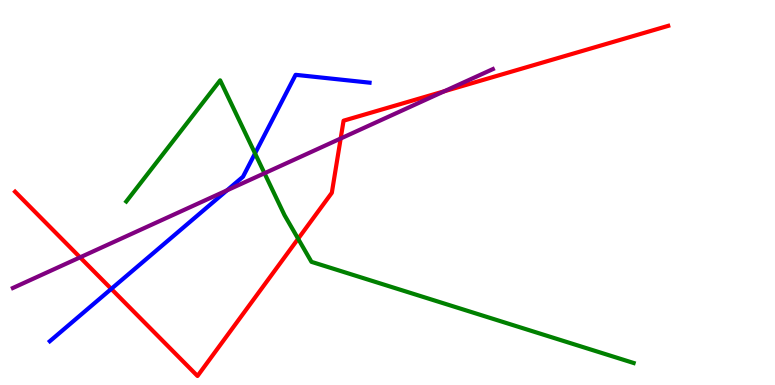[{'lines': ['blue', 'red'], 'intersections': [{'x': 1.44, 'y': 2.5}]}, {'lines': ['green', 'red'], 'intersections': [{'x': 3.85, 'y': 3.8}]}, {'lines': ['purple', 'red'], 'intersections': [{'x': 1.03, 'y': 3.32}, {'x': 4.4, 'y': 6.4}, {'x': 5.73, 'y': 7.63}]}, {'lines': ['blue', 'green'], 'intersections': [{'x': 3.29, 'y': 6.02}]}, {'lines': ['blue', 'purple'], 'intersections': [{'x': 2.93, 'y': 5.06}]}, {'lines': ['green', 'purple'], 'intersections': [{'x': 3.41, 'y': 5.5}]}]